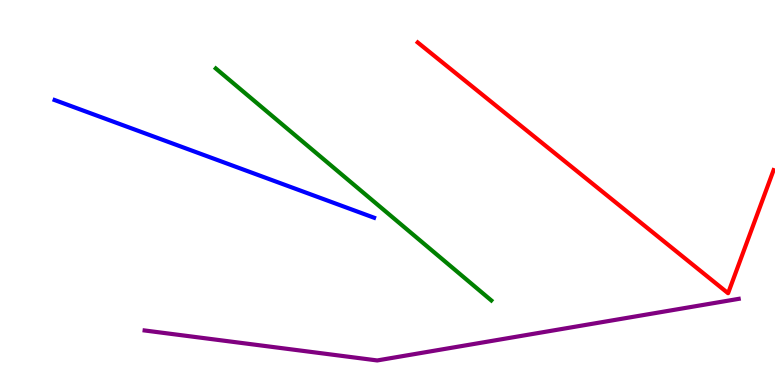[{'lines': ['blue', 'red'], 'intersections': []}, {'lines': ['green', 'red'], 'intersections': []}, {'lines': ['purple', 'red'], 'intersections': []}, {'lines': ['blue', 'green'], 'intersections': []}, {'lines': ['blue', 'purple'], 'intersections': []}, {'lines': ['green', 'purple'], 'intersections': []}]